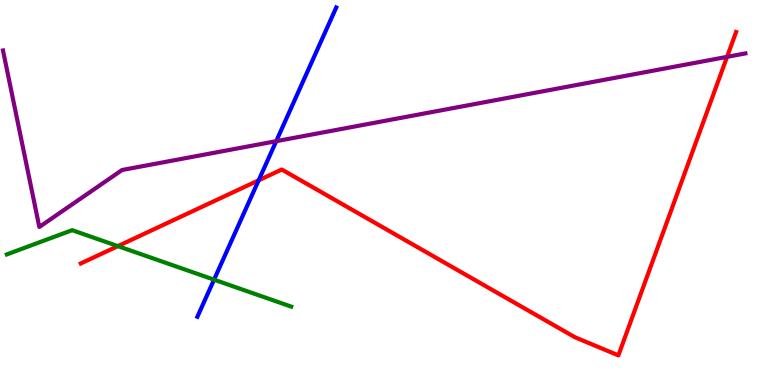[{'lines': ['blue', 'red'], 'intersections': [{'x': 3.34, 'y': 5.32}]}, {'lines': ['green', 'red'], 'intersections': [{'x': 1.52, 'y': 3.61}]}, {'lines': ['purple', 'red'], 'intersections': [{'x': 9.38, 'y': 8.52}]}, {'lines': ['blue', 'green'], 'intersections': [{'x': 2.76, 'y': 2.74}]}, {'lines': ['blue', 'purple'], 'intersections': [{'x': 3.56, 'y': 6.33}]}, {'lines': ['green', 'purple'], 'intersections': []}]